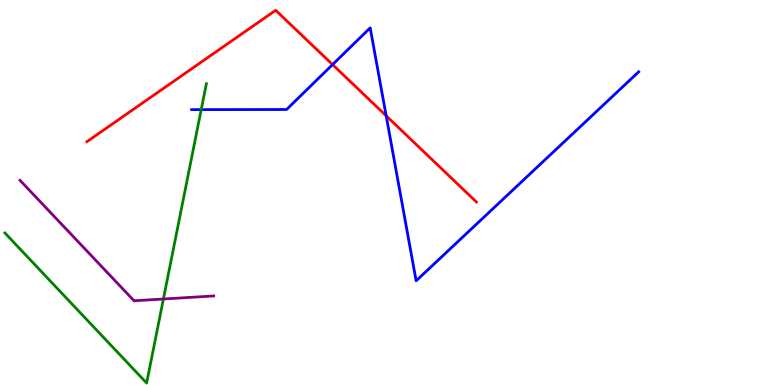[{'lines': ['blue', 'red'], 'intersections': [{'x': 4.29, 'y': 8.32}, {'x': 4.98, 'y': 6.99}]}, {'lines': ['green', 'red'], 'intersections': []}, {'lines': ['purple', 'red'], 'intersections': []}, {'lines': ['blue', 'green'], 'intersections': [{'x': 2.6, 'y': 7.15}]}, {'lines': ['blue', 'purple'], 'intersections': []}, {'lines': ['green', 'purple'], 'intersections': [{'x': 2.11, 'y': 2.23}]}]